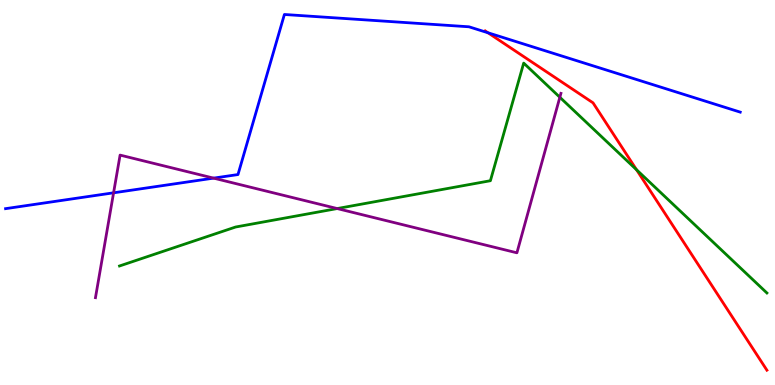[{'lines': ['blue', 'red'], 'intersections': [{'x': 6.3, 'y': 9.15}]}, {'lines': ['green', 'red'], 'intersections': [{'x': 8.21, 'y': 5.59}]}, {'lines': ['purple', 'red'], 'intersections': []}, {'lines': ['blue', 'green'], 'intersections': []}, {'lines': ['blue', 'purple'], 'intersections': [{'x': 1.47, 'y': 4.99}, {'x': 2.76, 'y': 5.37}]}, {'lines': ['green', 'purple'], 'intersections': [{'x': 4.35, 'y': 4.58}, {'x': 7.22, 'y': 7.47}]}]